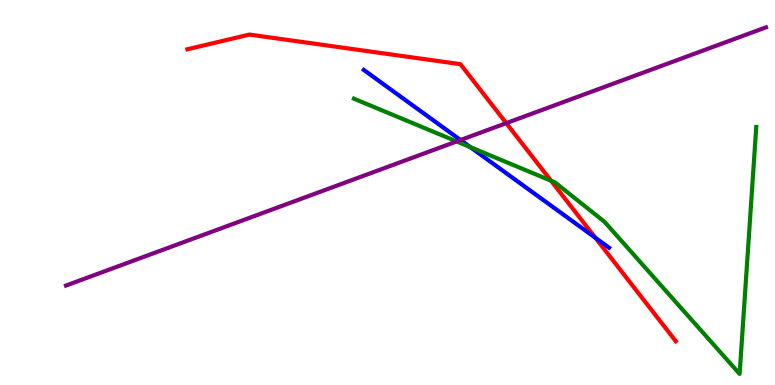[{'lines': ['blue', 'red'], 'intersections': [{'x': 7.68, 'y': 3.82}]}, {'lines': ['green', 'red'], 'intersections': [{'x': 7.11, 'y': 5.31}]}, {'lines': ['purple', 'red'], 'intersections': [{'x': 6.53, 'y': 6.8}]}, {'lines': ['blue', 'green'], 'intersections': [{'x': 6.07, 'y': 6.18}]}, {'lines': ['blue', 'purple'], 'intersections': [{'x': 5.94, 'y': 6.36}]}, {'lines': ['green', 'purple'], 'intersections': [{'x': 5.89, 'y': 6.33}]}]